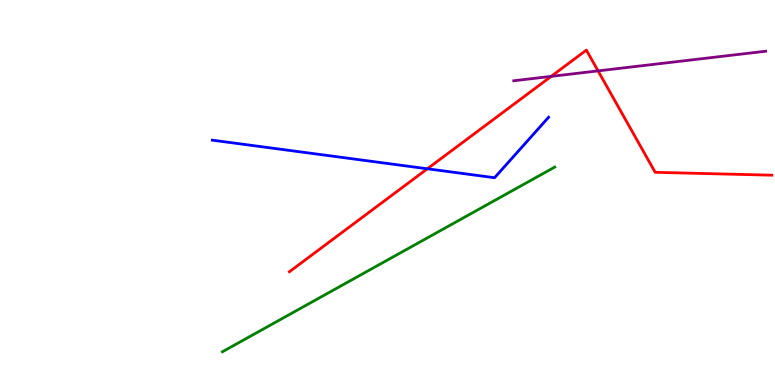[{'lines': ['blue', 'red'], 'intersections': [{'x': 5.51, 'y': 5.62}]}, {'lines': ['green', 'red'], 'intersections': []}, {'lines': ['purple', 'red'], 'intersections': [{'x': 7.11, 'y': 8.02}, {'x': 7.72, 'y': 8.16}]}, {'lines': ['blue', 'green'], 'intersections': []}, {'lines': ['blue', 'purple'], 'intersections': []}, {'lines': ['green', 'purple'], 'intersections': []}]